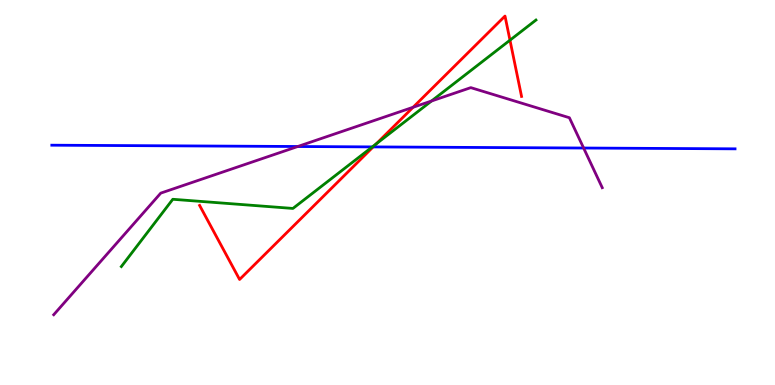[{'lines': ['blue', 'red'], 'intersections': [{'x': 4.82, 'y': 6.18}]}, {'lines': ['green', 'red'], 'intersections': [{'x': 4.85, 'y': 6.26}, {'x': 6.58, 'y': 8.96}]}, {'lines': ['purple', 'red'], 'intersections': [{'x': 5.33, 'y': 7.21}]}, {'lines': ['blue', 'green'], 'intersections': [{'x': 4.8, 'y': 6.18}]}, {'lines': ['blue', 'purple'], 'intersections': [{'x': 3.84, 'y': 6.19}, {'x': 7.53, 'y': 6.16}]}, {'lines': ['green', 'purple'], 'intersections': [{'x': 5.57, 'y': 7.38}]}]